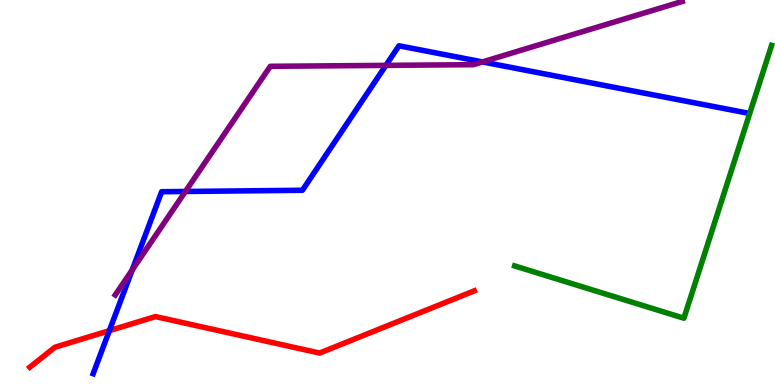[{'lines': ['blue', 'red'], 'intersections': [{'x': 1.41, 'y': 1.41}]}, {'lines': ['green', 'red'], 'intersections': []}, {'lines': ['purple', 'red'], 'intersections': []}, {'lines': ['blue', 'green'], 'intersections': []}, {'lines': ['blue', 'purple'], 'intersections': [{'x': 1.71, 'y': 2.99}, {'x': 2.39, 'y': 5.03}, {'x': 4.98, 'y': 8.3}, {'x': 6.23, 'y': 8.39}]}, {'lines': ['green', 'purple'], 'intersections': []}]